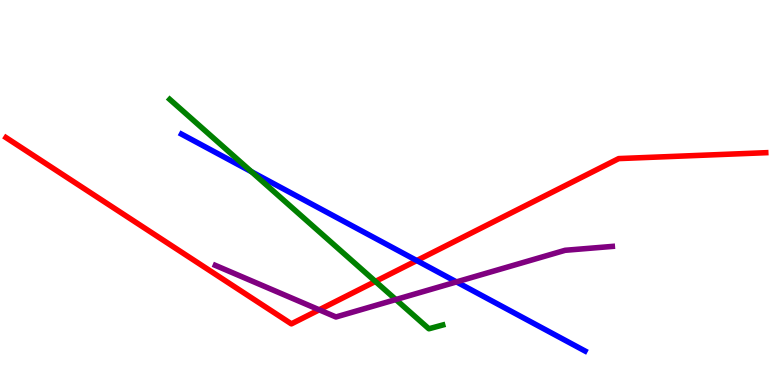[{'lines': ['blue', 'red'], 'intersections': [{'x': 5.38, 'y': 3.23}]}, {'lines': ['green', 'red'], 'intersections': [{'x': 4.84, 'y': 2.69}]}, {'lines': ['purple', 'red'], 'intersections': [{'x': 4.12, 'y': 1.95}]}, {'lines': ['blue', 'green'], 'intersections': [{'x': 3.24, 'y': 5.54}]}, {'lines': ['blue', 'purple'], 'intersections': [{'x': 5.89, 'y': 2.68}]}, {'lines': ['green', 'purple'], 'intersections': [{'x': 5.11, 'y': 2.22}]}]